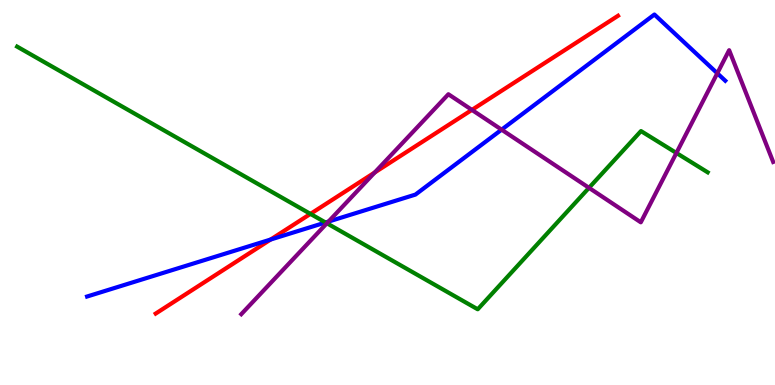[{'lines': ['blue', 'red'], 'intersections': [{'x': 3.49, 'y': 3.78}]}, {'lines': ['green', 'red'], 'intersections': [{'x': 4.01, 'y': 4.44}]}, {'lines': ['purple', 'red'], 'intersections': [{'x': 4.83, 'y': 5.52}, {'x': 6.09, 'y': 7.15}]}, {'lines': ['blue', 'green'], 'intersections': [{'x': 4.2, 'y': 4.22}]}, {'lines': ['blue', 'purple'], 'intersections': [{'x': 4.24, 'y': 4.24}, {'x': 6.47, 'y': 6.63}, {'x': 9.26, 'y': 8.1}]}, {'lines': ['green', 'purple'], 'intersections': [{'x': 4.22, 'y': 4.2}, {'x': 7.6, 'y': 5.12}, {'x': 8.73, 'y': 6.03}]}]